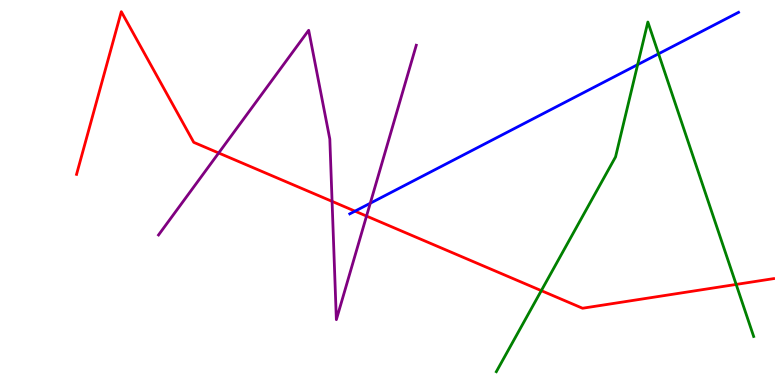[{'lines': ['blue', 'red'], 'intersections': [{'x': 4.58, 'y': 4.52}]}, {'lines': ['green', 'red'], 'intersections': [{'x': 6.98, 'y': 2.45}, {'x': 9.5, 'y': 2.61}]}, {'lines': ['purple', 'red'], 'intersections': [{'x': 2.82, 'y': 6.03}, {'x': 4.28, 'y': 4.77}, {'x': 4.73, 'y': 4.39}]}, {'lines': ['blue', 'green'], 'intersections': [{'x': 8.23, 'y': 8.32}, {'x': 8.5, 'y': 8.6}]}, {'lines': ['blue', 'purple'], 'intersections': [{'x': 4.78, 'y': 4.72}]}, {'lines': ['green', 'purple'], 'intersections': []}]